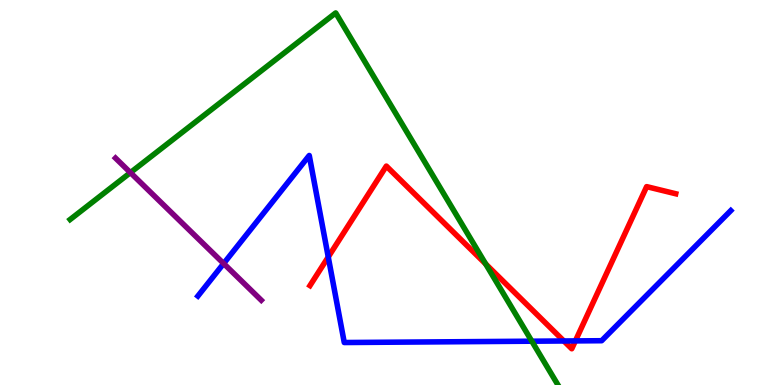[{'lines': ['blue', 'red'], 'intersections': [{'x': 4.24, 'y': 3.33}, {'x': 7.28, 'y': 1.14}, {'x': 7.42, 'y': 1.15}]}, {'lines': ['green', 'red'], 'intersections': [{'x': 6.27, 'y': 3.14}]}, {'lines': ['purple', 'red'], 'intersections': []}, {'lines': ['blue', 'green'], 'intersections': [{'x': 6.86, 'y': 1.14}]}, {'lines': ['blue', 'purple'], 'intersections': [{'x': 2.89, 'y': 3.16}]}, {'lines': ['green', 'purple'], 'intersections': [{'x': 1.68, 'y': 5.52}]}]